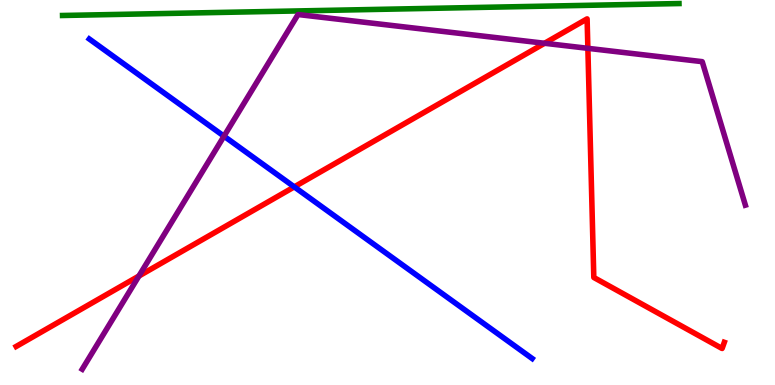[{'lines': ['blue', 'red'], 'intersections': [{'x': 3.8, 'y': 5.15}]}, {'lines': ['green', 'red'], 'intersections': []}, {'lines': ['purple', 'red'], 'intersections': [{'x': 1.79, 'y': 2.83}, {'x': 7.03, 'y': 8.88}, {'x': 7.59, 'y': 8.74}]}, {'lines': ['blue', 'green'], 'intersections': []}, {'lines': ['blue', 'purple'], 'intersections': [{'x': 2.89, 'y': 6.46}]}, {'lines': ['green', 'purple'], 'intersections': []}]